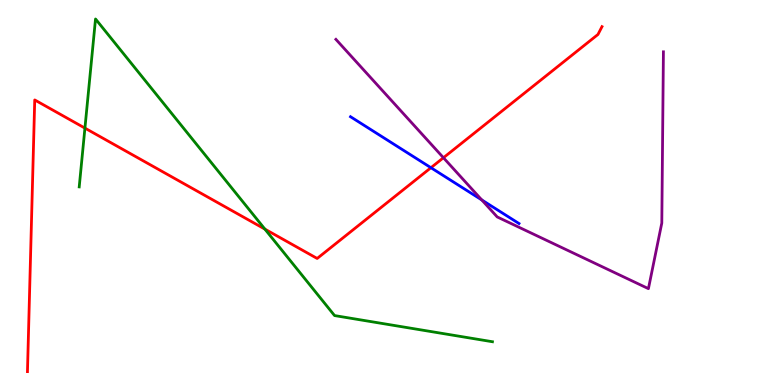[{'lines': ['blue', 'red'], 'intersections': [{'x': 5.56, 'y': 5.64}]}, {'lines': ['green', 'red'], 'intersections': [{'x': 1.1, 'y': 6.67}, {'x': 3.42, 'y': 4.05}]}, {'lines': ['purple', 'red'], 'intersections': [{'x': 5.72, 'y': 5.9}]}, {'lines': ['blue', 'green'], 'intersections': []}, {'lines': ['blue', 'purple'], 'intersections': [{'x': 6.22, 'y': 4.81}]}, {'lines': ['green', 'purple'], 'intersections': []}]